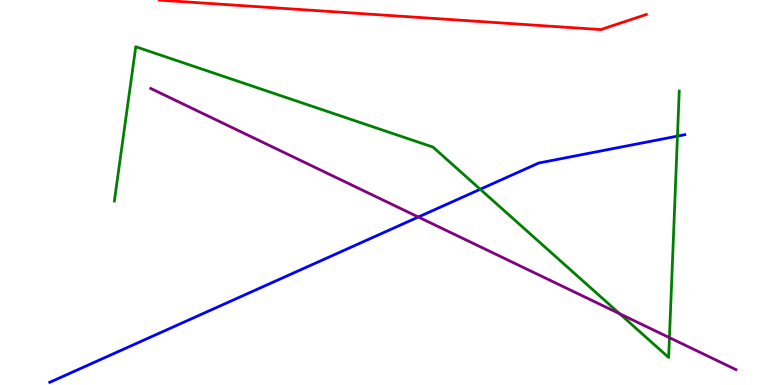[{'lines': ['blue', 'red'], 'intersections': []}, {'lines': ['green', 'red'], 'intersections': []}, {'lines': ['purple', 'red'], 'intersections': []}, {'lines': ['blue', 'green'], 'intersections': [{'x': 6.2, 'y': 5.08}, {'x': 8.74, 'y': 6.46}]}, {'lines': ['blue', 'purple'], 'intersections': [{'x': 5.4, 'y': 4.36}]}, {'lines': ['green', 'purple'], 'intersections': [{'x': 8.0, 'y': 1.85}, {'x': 8.64, 'y': 1.23}]}]